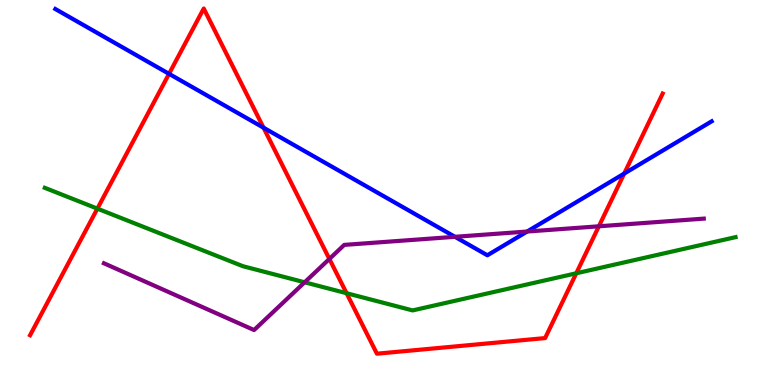[{'lines': ['blue', 'red'], 'intersections': [{'x': 2.18, 'y': 8.08}, {'x': 3.4, 'y': 6.68}, {'x': 8.05, 'y': 5.49}]}, {'lines': ['green', 'red'], 'intersections': [{'x': 1.26, 'y': 4.58}, {'x': 4.47, 'y': 2.38}, {'x': 7.44, 'y': 2.9}]}, {'lines': ['purple', 'red'], 'intersections': [{'x': 4.25, 'y': 3.27}, {'x': 7.73, 'y': 4.12}]}, {'lines': ['blue', 'green'], 'intersections': []}, {'lines': ['blue', 'purple'], 'intersections': [{'x': 5.87, 'y': 3.85}, {'x': 6.8, 'y': 3.99}]}, {'lines': ['green', 'purple'], 'intersections': [{'x': 3.93, 'y': 2.67}]}]